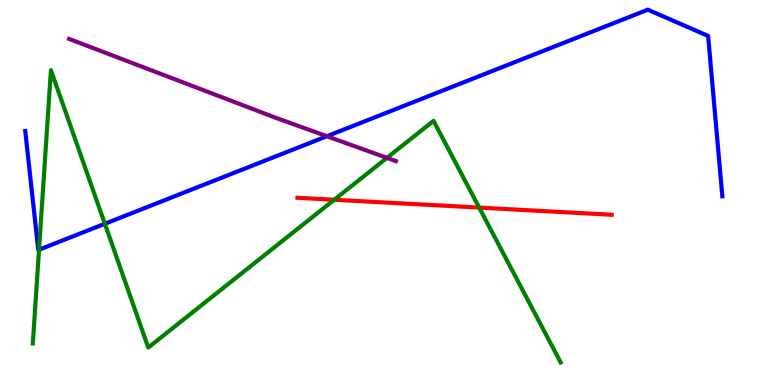[{'lines': ['blue', 'red'], 'intersections': []}, {'lines': ['green', 'red'], 'intersections': [{'x': 4.31, 'y': 4.81}, {'x': 6.18, 'y': 4.61}]}, {'lines': ['purple', 'red'], 'intersections': []}, {'lines': ['blue', 'green'], 'intersections': [{'x': 0.504, 'y': 3.51}, {'x': 1.35, 'y': 4.19}]}, {'lines': ['blue', 'purple'], 'intersections': [{'x': 4.22, 'y': 6.46}]}, {'lines': ['green', 'purple'], 'intersections': [{'x': 4.99, 'y': 5.9}]}]